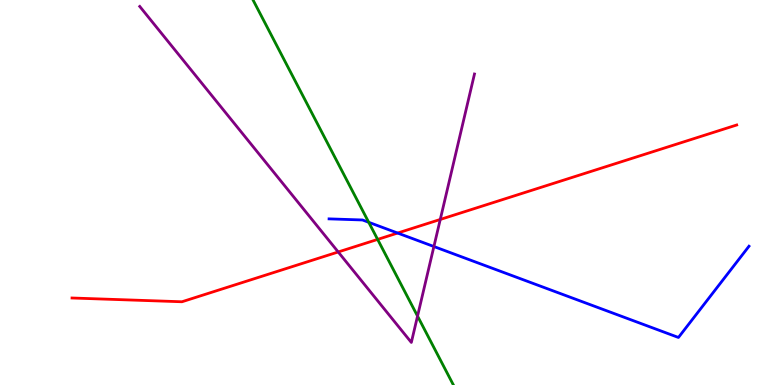[{'lines': ['blue', 'red'], 'intersections': [{'x': 5.13, 'y': 3.95}]}, {'lines': ['green', 'red'], 'intersections': [{'x': 4.87, 'y': 3.78}]}, {'lines': ['purple', 'red'], 'intersections': [{'x': 4.36, 'y': 3.46}, {'x': 5.68, 'y': 4.3}]}, {'lines': ['blue', 'green'], 'intersections': [{'x': 4.76, 'y': 4.23}]}, {'lines': ['blue', 'purple'], 'intersections': [{'x': 5.6, 'y': 3.6}]}, {'lines': ['green', 'purple'], 'intersections': [{'x': 5.39, 'y': 1.79}]}]